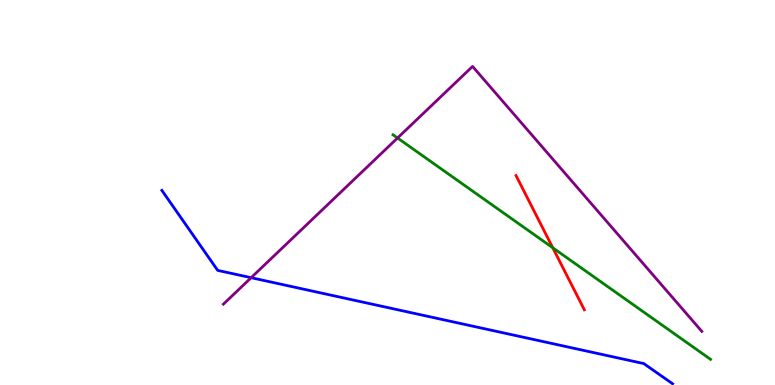[{'lines': ['blue', 'red'], 'intersections': []}, {'lines': ['green', 'red'], 'intersections': [{'x': 7.13, 'y': 3.56}]}, {'lines': ['purple', 'red'], 'intersections': []}, {'lines': ['blue', 'green'], 'intersections': []}, {'lines': ['blue', 'purple'], 'intersections': [{'x': 3.24, 'y': 2.79}]}, {'lines': ['green', 'purple'], 'intersections': [{'x': 5.13, 'y': 6.42}]}]